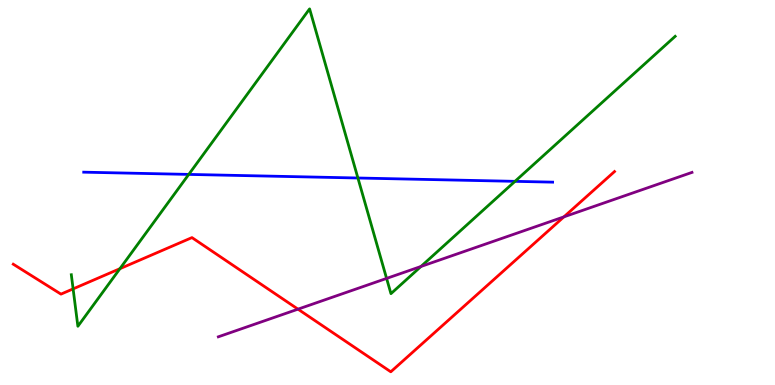[{'lines': ['blue', 'red'], 'intersections': []}, {'lines': ['green', 'red'], 'intersections': [{'x': 0.943, 'y': 2.5}, {'x': 1.55, 'y': 3.02}]}, {'lines': ['purple', 'red'], 'intersections': [{'x': 3.85, 'y': 1.97}, {'x': 7.28, 'y': 4.37}]}, {'lines': ['blue', 'green'], 'intersections': [{'x': 2.44, 'y': 5.47}, {'x': 4.62, 'y': 5.38}, {'x': 6.65, 'y': 5.29}]}, {'lines': ['blue', 'purple'], 'intersections': []}, {'lines': ['green', 'purple'], 'intersections': [{'x': 4.99, 'y': 2.77}, {'x': 5.43, 'y': 3.08}]}]